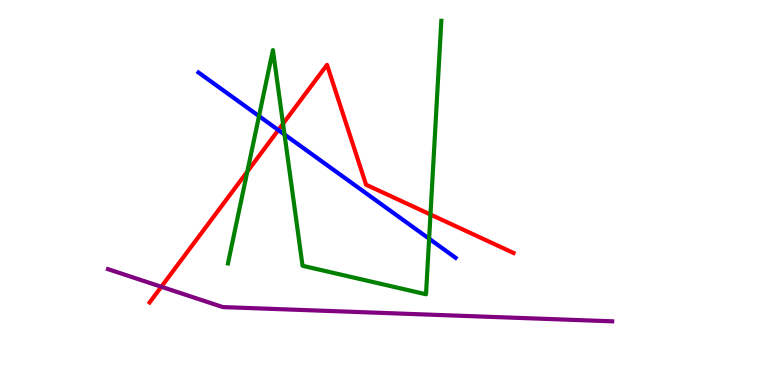[{'lines': ['blue', 'red'], 'intersections': [{'x': 3.59, 'y': 6.62}]}, {'lines': ['green', 'red'], 'intersections': [{'x': 3.19, 'y': 5.54}, {'x': 3.65, 'y': 6.79}, {'x': 5.55, 'y': 4.43}]}, {'lines': ['purple', 'red'], 'intersections': [{'x': 2.08, 'y': 2.55}]}, {'lines': ['blue', 'green'], 'intersections': [{'x': 3.34, 'y': 6.98}, {'x': 3.67, 'y': 6.51}, {'x': 5.54, 'y': 3.8}]}, {'lines': ['blue', 'purple'], 'intersections': []}, {'lines': ['green', 'purple'], 'intersections': []}]